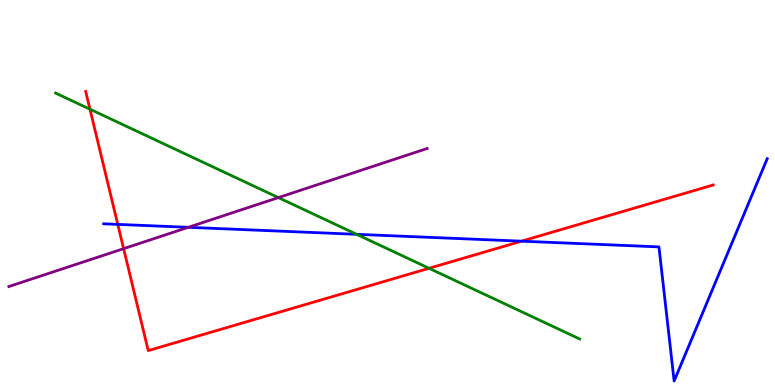[{'lines': ['blue', 'red'], 'intersections': [{'x': 1.52, 'y': 4.17}, {'x': 6.73, 'y': 3.74}]}, {'lines': ['green', 'red'], 'intersections': [{'x': 1.16, 'y': 7.16}, {'x': 5.54, 'y': 3.03}]}, {'lines': ['purple', 'red'], 'intersections': [{'x': 1.6, 'y': 3.54}]}, {'lines': ['blue', 'green'], 'intersections': [{'x': 4.6, 'y': 3.91}]}, {'lines': ['blue', 'purple'], 'intersections': [{'x': 2.43, 'y': 4.1}]}, {'lines': ['green', 'purple'], 'intersections': [{'x': 3.59, 'y': 4.87}]}]